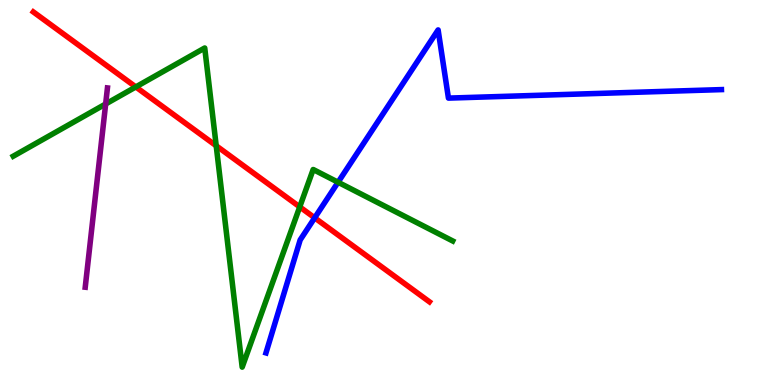[{'lines': ['blue', 'red'], 'intersections': [{'x': 4.06, 'y': 4.34}]}, {'lines': ['green', 'red'], 'intersections': [{'x': 1.75, 'y': 7.74}, {'x': 2.79, 'y': 6.21}, {'x': 3.87, 'y': 4.63}]}, {'lines': ['purple', 'red'], 'intersections': []}, {'lines': ['blue', 'green'], 'intersections': [{'x': 4.36, 'y': 5.27}]}, {'lines': ['blue', 'purple'], 'intersections': []}, {'lines': ['green', 'purple'], 'intersections': [{'x': 1.36, 'y': 7.3}]}]